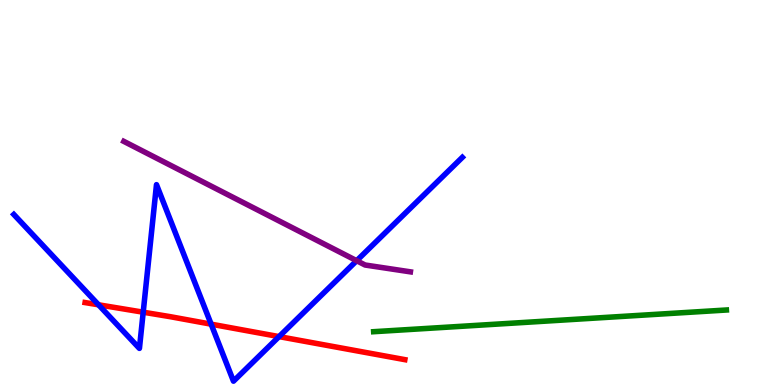[{'lines': ['blue', 'red'], 'intersections': [{'x': 1.27, 'y': 2.08}, {'x': 1.85, 'y': 1.89}, {'x': 2.72, 'y': 1.58}, {'x': 3.6, 'y': 1.26}]}, {'lines': ['green', 'red'], 'intersections': []}, {'lines': ['purple', 'red'], 'intersections': []}, {'lines': ['blue', 'green'], 'intersections': []}, {'lines': ['blue', 'purple'], 'intersections': [{'x': 4.6, 'y': 3.23}]}, {'lines': ['green', 'purple'], 'intersections': []}]